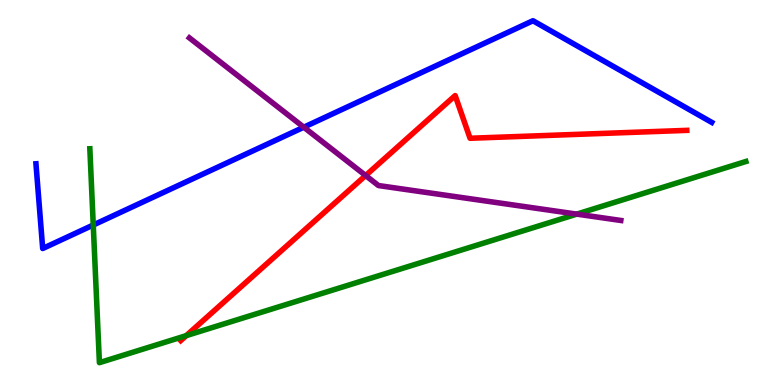[{'lines': ['blue', 'red'], 'intersections': []}, {'lines': ['green', 'red'], 'intersections': [{'x': 2.4, 'y': 1.28}]}, {'lines': ['purple', 'red'], 'intersections': [{'x': 4.72, 'y': 5.44}]}, {'lines': ['blue', 'green'], 'intersections': [{'x': 1.2, 'y': 4.16}]}, {'lines': ['blue', 'purple'], 'intersections': [{'x': 3.92, 'y': 6.7}]}, {'lines': ['green', 'purple'], 'intersections': [{'x': 7.44, 'y': 4.44}]}]